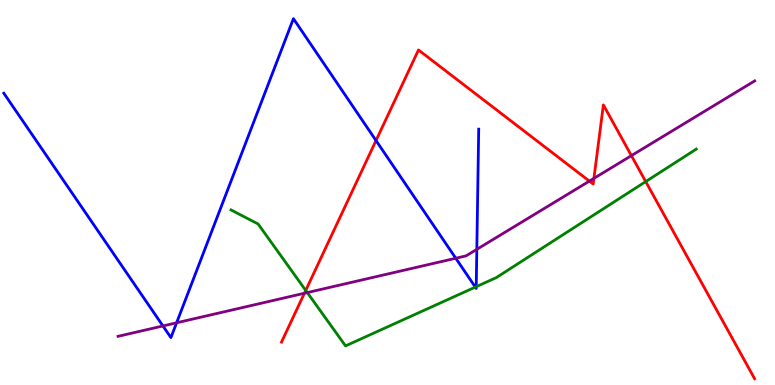[{'lines': ['blue', 'red'], 'intersections': [{'x': 4.85, 'y': 6.35}]}, {'lines': ['green', 'red'], 'intersections': [{'x': 3.94, 'y': 2.46}, {'x': 8.33, 'y': 5.28}]}, {'lines': ['purple', 'red'], 'intersections': [{'x': 3.93, 'y': 2.38}, {'x': 7.6, 'y': 5.3}, {'x': 7.66, 'y': 5.37}, {'x': 8.15, 'y': 5.96}]}, {'lines': ['blue', 'green'], 'intersections': [{'x': 6.13, 'y': 2.54}, {'x': 6.15, 'y': 2.55}]}, {'lines': ['blue', 'purple'], 'intersections': [{'x': 2.1, 'y': 1.53}, {'x': 2.28, 'y': 1.62}, {'x': 5.88, 'y': 3.29}, {'x': 6.15, 'y': 3.52}]}, {'lines': ['green', 'purple'], 'intersections': [{'x': 3.96, 'y': 2.4}]}]